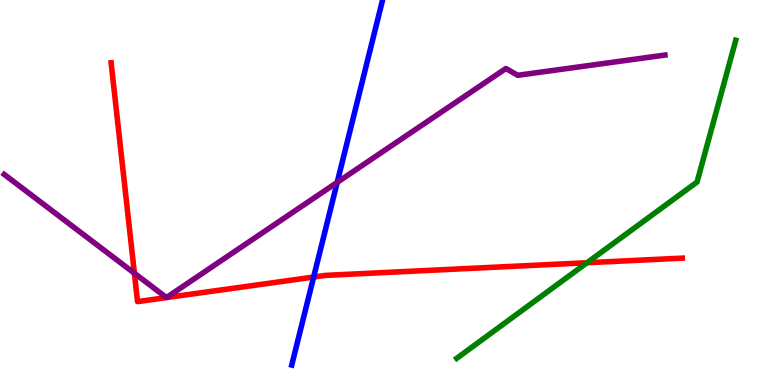[{'lines': ['blue', 'red'], 'intersections': [{'x': 4.05, 'y': 2.8}]}, {'lines': ['green', 'red'], 'intersections': [{'x': 7.57, 'y': 3.18}]}, {'lines': ['purple', 'red'], 'intersections': [{'x': 1.73, 'y': 2.9}]}, {'lines': ['blue', 'green'], 'intersections': []}, {'lines': ['blue', 'purple'], 'intersections': [{'x': 4.35, 'y': 5.26}]}, {'lines': ['green', 'purple'], 'intersections': []}]